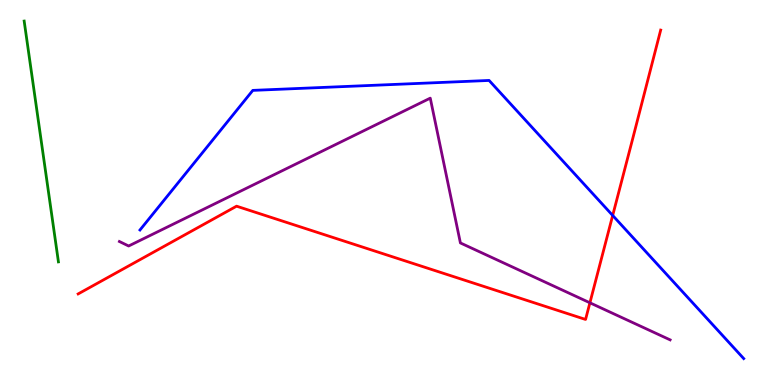[{'lines': ['blue', 'red'], 'intersections': [{'x': 7.91, 'y': 4.4}]}, {'lines': ['green', 'red'], 'intersections': []}, {'lines': ['purple', 'red'], 'intersections': [{'x': 7.61, 'y': 2.14}]}, {'lines': ['blue', 'green'], 'intersections': []}, {'lines': ['blue', 'purple'], 'intersections': []}, {'lines': ['green', 'purple'], 'intersections': []}]